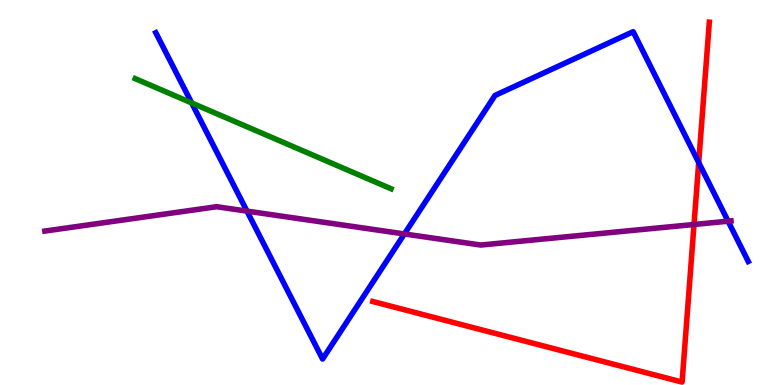[{'lines': ['blue', 'red'], 'intersections': [{'x': 9.02, 'y': 5.78}]}, {'lines': ['green', 'red'], 'intersections': []}, {'lines': ['purple', 'red'], 'intersections': [{'x': 8.95, 'y': 4.17}]}, {'lines': ['blue', 'green'], 'intersections': [{'x': 2.47, 'y': 7.33}]}, {'lines': ['blue', 'purple'], 'intersections': [{'x': 3.19, 'y': 4.52}, {'x': 5.22, 'y': 3.92}, {'x': 9.39, 'y': 4.25}]}, {'lines': ['green', 'purple'], 'intersections': []}]